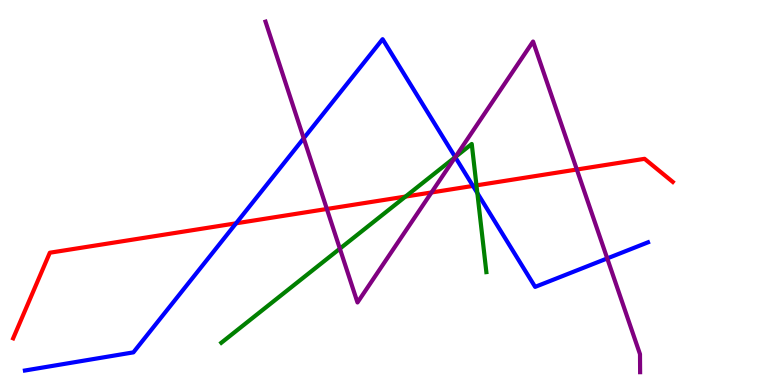[{'lines': ['blue', 'red'], 'intersections': [{'x': 3.05, 'y': 4.2}, {'x': 6.1, 'y': 5.17}]}, {'lines': ['green', 'red'], 'intersections': [{'x': 5.23, 'y': 4.89}, {'x': 6.15, 'y': 5.19}]}, {'lines': ['purple', 'red'], 'intersections': [{'x': 4.22, 'y': 4.57}, {'x': 5.57, 'y': 5.0}, {'x': 7.44, 'y': 5.6}]}, {'lines': ['blue', 'green'], 'intersections': [{'x': 5.87, 'y': 5.92}, {'x': 6.16, 'y': 4.99}]}, {'lines': ['blue', 'purple'], 'intersections': [{'x': 3.92, 'y': 6.41}, {'x': 5.87, 'y': 5.92}, {'x': 7.84, 'y': 3.29}]}, {'lines': ['green', 'purple'], 'intersections': [{'x': 4.39, 'y': 3.54}, {'x': 5.88, 'y': 5.92}]}]